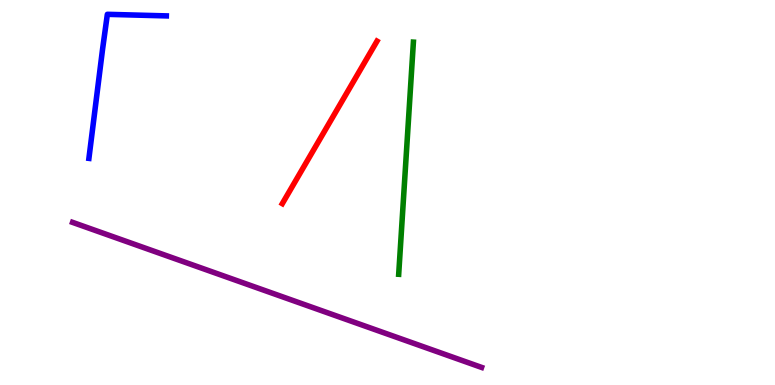[{'lines': ['blue', 'red'], 'intersections': []}, {'lines': ['green', 'red'], 'intersections': []}, {'lines': ['purple', 'red'], 'intersections': []}, {'lines': ['blue', 'green'], 'intersections': []}, {'lines': ['blue', 'purple'], 'intersections': []}, {'lines': ['green', 'purple'], 'intersections': []}]